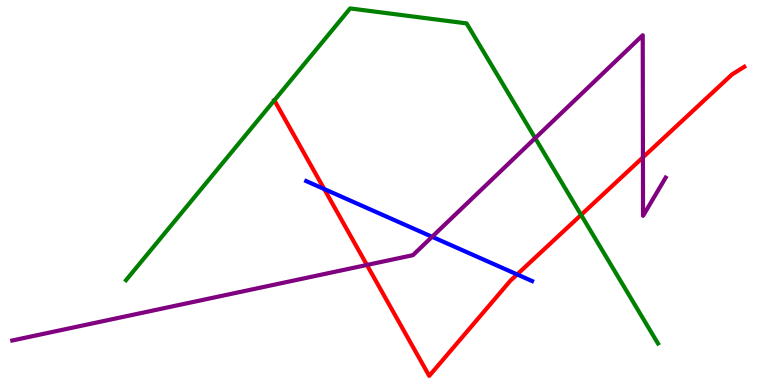[{'lines': ['blue', 'red'], 'intersections': [{'x': 4.18, 'y': 5.09}, {'x': 6.67, 'y': 2.87}]}, {'lines': ['green', 'red'], 'intersections': [{'x': 3.54, 'y': 7.39}, {'x': 7.5, 'y': 4.42}]}, {'lines': ['purple', 'red'], 'intersections': [{'x': 4.73, 'y': 3.12}, {'x': 8.3, 'y': 5.91}]}, {'lines': ['blue', 'green'], 'intersections': []}, {'lines': ['blue', 'purple'], 'intersections': [{'x': 5.58, 'y': 3.85}]}, {'lines': ['green', 'purple'], 'intersections': [{'x': 6.91, 'y': 6.41}]}]